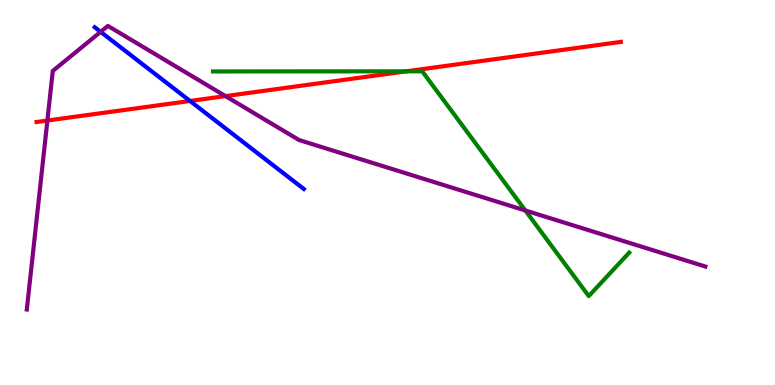[{'lines': ['blue', 'red'], 'intersections': [{'x': 2.45, 'y': 7.38}]}, {'lines': ['green', 'red'], 'intersections': [{'x': 5.24, 'y': 8.15}]}, {'lines': ['purple', 'red'], 'intersections': [{'x': 0.611, 'y': 6.87}, {'x': 2.91, 'y': 7.5}]}, {'lines': ['blue', 'green'], 'intersections': []}, {'lines': ['blue', 'purple'], 'intersections': [{'x': 1.3, 'y': 9.17}]}, {'lines': ['green', 'purple'], 'intersections': [{'x': 6.78, 'y': 4.53}]}]